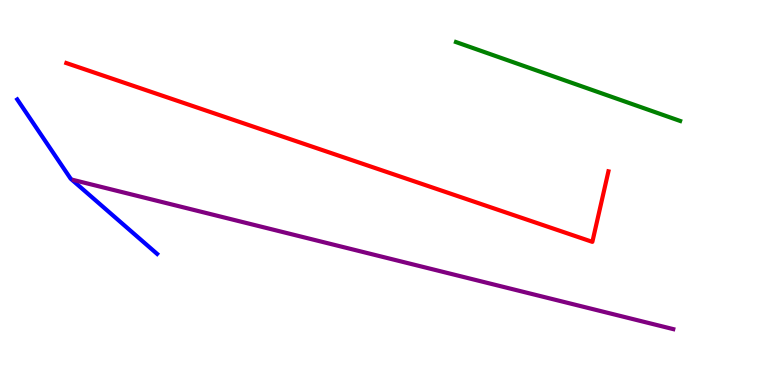[{'lines': ['blue', 'red'], 'intersections': []}, {'lines': ['green', 'red'], 'intersections': []}, {'lines': ['purple', 'red'], 'intersections': []}, {'lines': ['blue', 'green'], 'intersections': []}, {'lines': ['blue', 'purple'], 'intersections': []}, {'lines': ['green', 'purple'], 'intersections': []}]